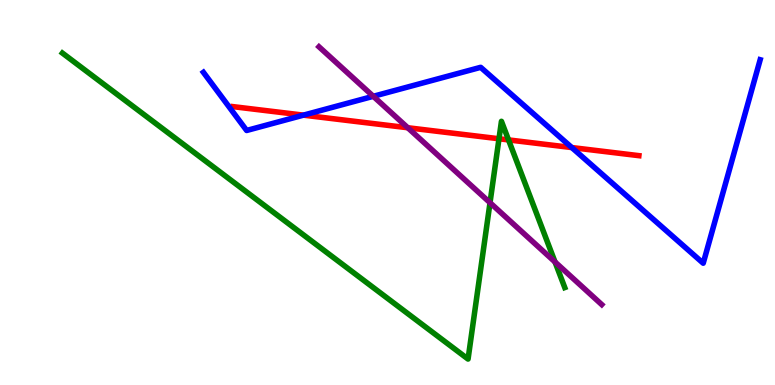[{'lines': ['blue', 'red'], 'intersections': [{'x': 3.92, 'y': 7.01}, {'x': 7.38, 'y': 6.17}]}, {'lines': ['green', 'red'], 'intersections': [{'x': 6.44, 'y': 6.4}, {'x': 6.56, 'y': 6.37}]}, {'lines': ['purple', 'red'], 'intersections': [{'x': 5.26, 'y': 6.68}]}, {'lines': ['blue', 'green'], 'intersections': []}, {'lines': ['blue', 'purple'], 'intersections': [{'x': 4.82, 'y': 7.5}]}, {'lines': ['green', 'purple'], 'intersections': [{'x': 6.32, 'y': 4.73}, {'x': 7.16, 'y': 3.2}]}]